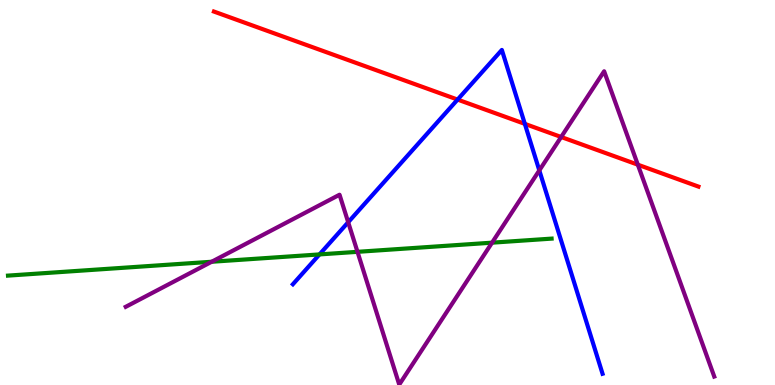[{'lines': ['blue', 'red'], 'intersections': [{'x': 5.9, 'y': 7.41}, {'x': 6.77, 'y': 6.78}]}, {'lines': ['green', 'red'], 'intersections': []}, {'lines': ['purple', 'red'], 'intersections': [{'x': 7.24, 'y': 6.44}, {'x': 8.23, 'y': 5.72}]}, {'lines': ['blue', 'green'], 'intersections': [{'x': 4.12, 'y': 3.39}]}, {'lines': ['blue', 'purple'], 'intersections': [{'x': 4.49, 'y': 4.23}, {'x': 6.96, 'y': 5.57}]}, {'lines': ['green', 'purple'], 'intersections': [{'x': 2.73, 'y': 3.2}, {'x': 4.61, 'y': 3.46}, {'x': 6.35, 'y': 3.7}]}]